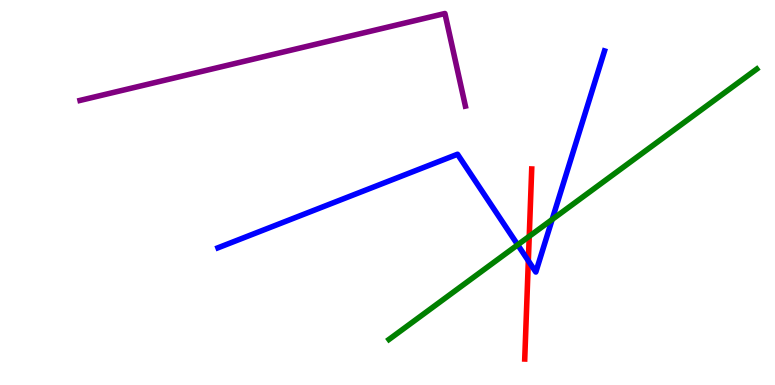[{'lines': ['blue', 'red'], 'intersections': [{'x': 6.82, 'y': 3.23}]}, {'lines': ['green', 'red'], 'intersections': [{'x': 6.83, 'y': 3.86}]}, {'lines': ['purple', 'red'], 'intersections': []}, {'lines': ['blue', 'green'], 'intersections': [{'x': 6.68, 'y': 3.64}, {'x': 7.12, 'y': 4.3}]}, {'lines': ['blue', 'purple'], 'intersections': []}, {'lines': ['green', 'purple'], 'intersections': []}]